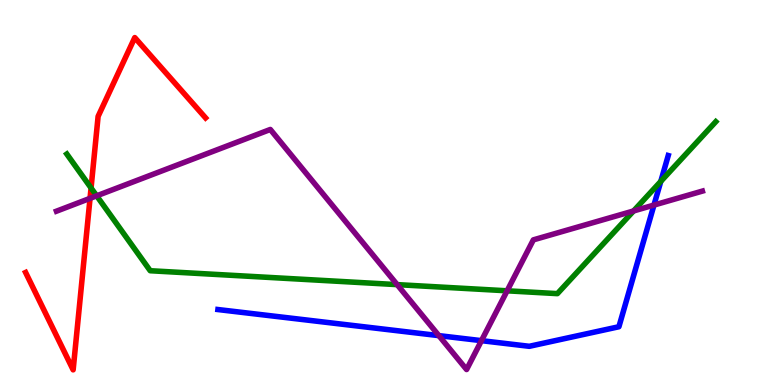[{'lines': ['blue', 'red'], 'intersections': []}, {'lines': ['green', 'red'], 'intersections': [{'x': 1.17, 'y': 5.12}]}, {'lines': ['purple', 'red'], 'intersections': [{'x': 1.16, 'y': 4.85}]}, {'lines': ['blue', 'green'], 'intersections': [{'x': 8.53, 'y': 5.29}]}, {'lines': ['blue', 'purple'], 'intersections': [{'x': 5.66, 'y': 1.28}, {'x': 6.21, 'y': 1.15}, {'x': 8.44, 'y': 4.67}]}, {'lines': ['green', 'purple'], 'intersections': [{'x': 1.25, 'y': 4.91}, {'x': 5.12, 'y': 2.61}, {'x': 6.54, 'y': 2.45}, {'x': 8.17, 'y': 4.52}]}]